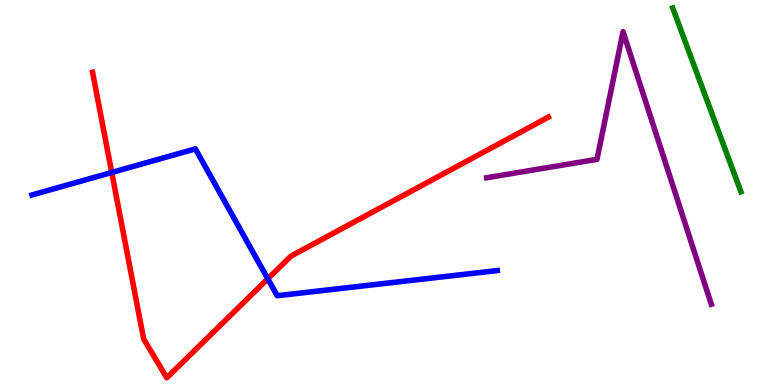[{'lines': ['blue', 'red'], 'intersections': [{'x': 1.44, 'y': 5.52}, {'x': 3.46, 'y': 2.76}]}, {'lines': ['green', 'red'], 'intersections': []}, {'lines': ['purple', 'red'], 'intersections': []}, {'lines': ['blue', 'green'], 'intersections': []}, {'lines': ['blue', 'purple'], 'intersections': []}, {'lines': ['green', 'purple'], 'intersections': []}]